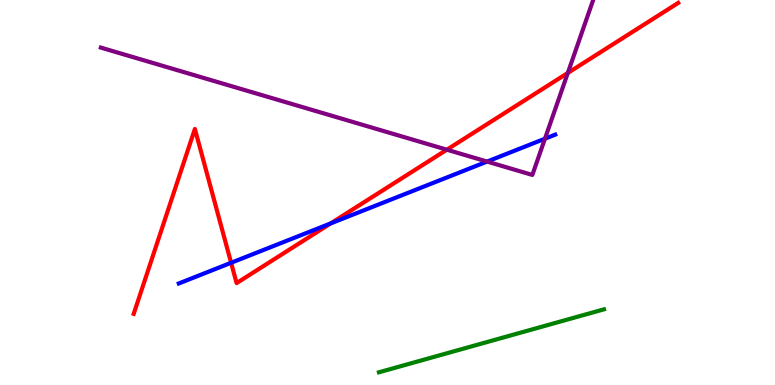[{'lines': ['blue', 'red'], 'intersections': [{'x': 2.98, 'y': 3.17}, {'x': 4.27, 'y': 4.2}]}, {'lines': ['green', 'red'], 'intersections': []}, {'lines': ['purple', 'red'], 'intersections': [{'x': 5.77, 'y': 6.11}, {'x': 7.33, 'y': 8.11}]}, {'lines': ['blue', 'green'], 'intersections': []}, {'lines': ['blue', 'purple'], 'intersections': [{'x': 6.28, 'y': 5.8}, {'x': 7.03, 'y': 6.4}]}, {'lines': ['green', 'purple'], 'intersections': []}]